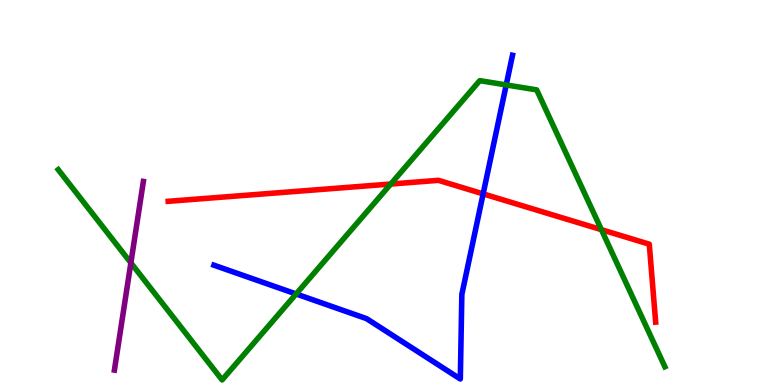[{'lines': ['blue', 'red'], 'intersections': [{'x': 6.23, 'y': 4.96}]}, {'lines': ['green', 'red'], 'intersections': [{'x': 5.04, 'y': 5.22}, {'x': 7.76, 'y': 4.03}]}, {'lines': ['purple', 'red'], 'intersections': []}, {'lines': ['blue', 'green'], 'intersections': [{'x': 3.82, 'y': 2.36}, {'x': 6.53, 'y': 7.79}]}, {'lines': ['blue', 'purple'], 'intersections': []}, {'lines': ['green', 'purple'], 'intersections': [{'x': 1.69, 'y': 3.17}]}]